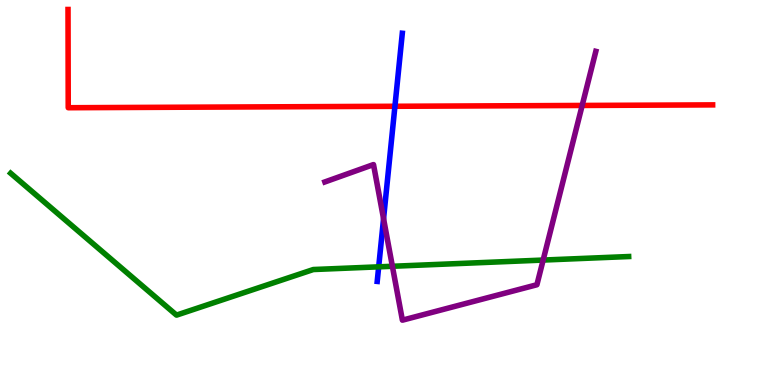[{'lines': ['blue', 'red'], 'intersections': [{'x': 5.1, 'y': 7.24}]}, {'lines': ['green', 'red'], 'intersections': []}, {'lines': ['purple', 'red'], 'intersections': [{'x': 7.51, 'y': 7.26}]}, {'lines': ['blue', 'green'], 'intersections': [{'x': 4.89, 'y': 3.07}]}, {'lines': ['blue', 'purple'], 'intersections': [{'x': 4.95, 'y': 4.32}]}, {'lines': ['green', 'purple'], 'intersections': [{'x': 5.06, 'y': 3.08}, {'x': 7.01, 'y': 3.25}]}]